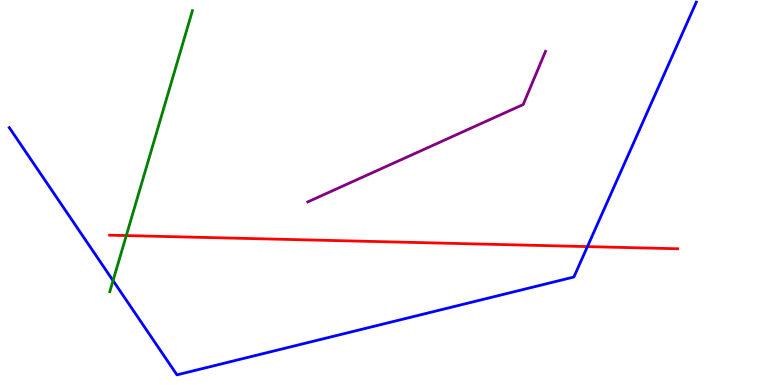[{'lines': ['blue', 'red'], 'intersections': [{'x': 7.58, 'y': 3.59}]}, {'lines': ['green', 'red'], 'intersections': [{'x': 1.63, 'y': 3.88}]}, {'lines': ['purple', 'red'], 'intersections': []}, {'lines': ['blue', 'green'], 'intersections': [{'x': 1.46, 'y': 2.71}]}, {'lines': ['blue', 'purple'], 'intersections': []}, {'lines': ['green', 'purple'], 'intersections': []}]